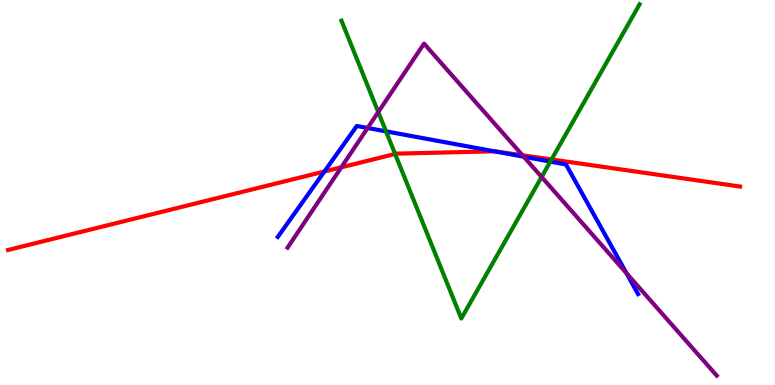[{'lines': ['blue', 'red'], 'intersections': [{'x': 4.19, 'y': 5.55}, {'x': 6.38, 'y': 6.07}]}, {'lines': ['green', 'red'], 'intersections': [{'x': 5.1, 'y': 6.0}, {'x': 7.12, 'y': 5.86}]}, {'lines': ['purple', 'red'], 'intersections': [{'x': 4.4, 'y': 5.65}, {'x': 6.74, 'y': 5.97}]}, {'lines': ['blue', 'green'], 'intersections': [{'x': 4.98, 'y': 6.59}, {'x': 7.1, 'y': 5.8}]}, {'lines': ['blue', 'purple'], 'intersections': [{'x': 4.74, 'y': 6.68}, {'x': 6.76, 'y': 5.93}, {'x': 8.08, 'y': 2.9}]}, {'lines': ['green', 'purple'], 'intersections': [{'x': 4.88, 'y': 7.09}, {'x': 6.99, 'y': 5.4}]}]